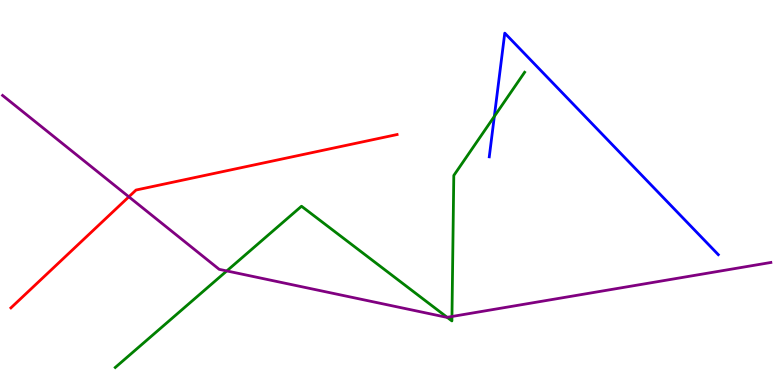[{'lines': ['blue', 'red'], 'intersections': []}, {'lines': ['green', 'red'], 'intersections': []}, {'lines': ['purple', 'red'], 'intersections': [{'x': 1.66, 'y': 4.89}]}, {'lines': ['blue', 'green'], 'intersections': [{'x': 6.38, 'y': 6.98}]}, {'lines': ['blue', 'purple'], 'intersections': []}, {'lines': ['green', 'purple'], 'intersections': [{'x': 2.93, 'y': 2.96}, {'x': 5.77, 'y': 1.76}, {'x': 5.83, 'y': 1.78}]}]